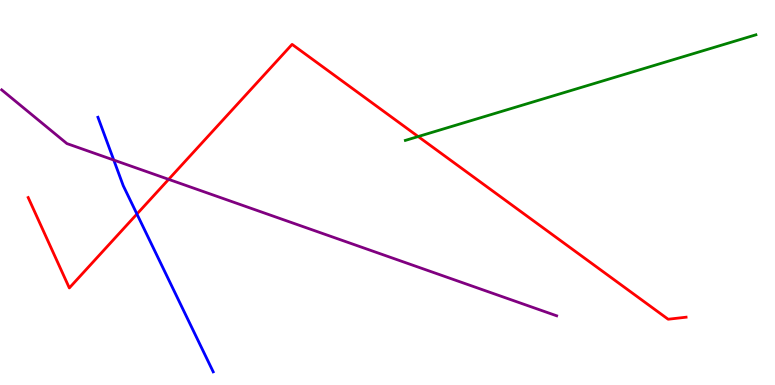[{'lines': ['blue', 'red'], 'intersections': [{'x': 1.77, 'y': 4.44}]}, {'lines': ['green', 'red'], 'intersections': [{'x': 5.4, 'y': 6.45}]}, {'lines': ['purple', 'red'], 'intersections': [{'x': 2.18, 'y': 5.34}]}, {'lines': ['blue', 'green'], 'intersections': []}, {'lines': ['blue', 'purple'], 'intersections': [{'x': 1.47, 'y': 5.84}]}, {'lines': ['green', 'purple'], 'intersections': []}]